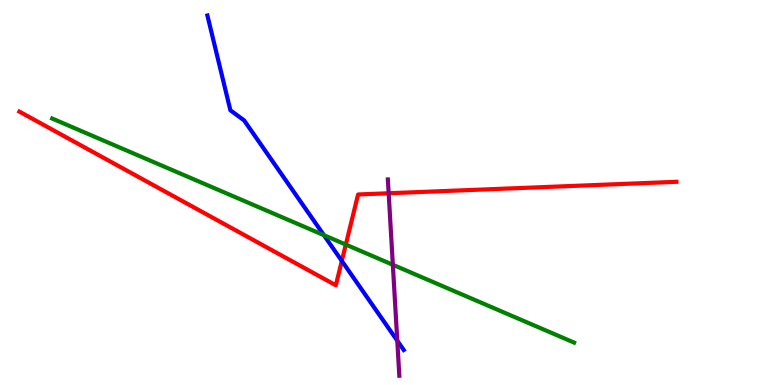[{'lines': ['blue', 'red'], 'intersections': [{'x': 4.41, 'y': 3.22}]}, {'lines': ['green', 'red'], 'intersections': [{'x': 4.46, 'y': 3.65}]}, {'lines': ['purple', 'red'], 'intersections': [{'x': 5.02, 'y': 4.98}]}, {'lines': ['blue', 'green'], 'intersections': [{'x': 4.18, 'y': 3.89}]}, {'lines': ['blue', 'purple'], 'intersections': [{'x': 5.13, 'y': 1.15}]}, {'lines': ['green', 'purple'], 'intersections': [{'x': 5.07, 'y': 3.12}]}]